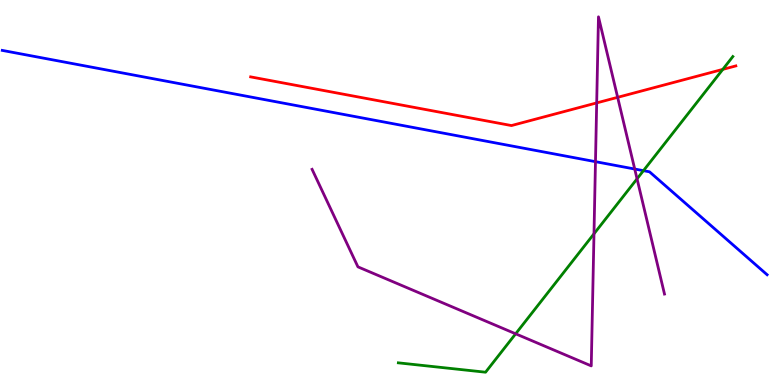[{'lines': ['blue', 'red'], 'intersections': []}, {'lines': ['green', 'red'], 'intersections': [{'x': 9.33, 'y': 8.2}]}, {'lines': ['purple', 'red'], 'intersections': [{'x': 7.7, 'y': 7.33}, {'x': 7.97, 'y': 7.47}]}, {'lines': ['blue', 'green'], 'intersections': [{'x': 8.3, 'y': 5.57}]}, {'lines': ['blue', 'purple'], 'intersections': [{'x': 7.68, 'y': 5.8}, {'x': 8.19, 'y': 5.61}]}, {'lines': ['green', 'purple'], 'intersections': [{'x': 6.65, 'y': 1.33}, {'x': 7.66, 'y': 3.93}, {'x': 8.22, 'y': 5.36}]}]